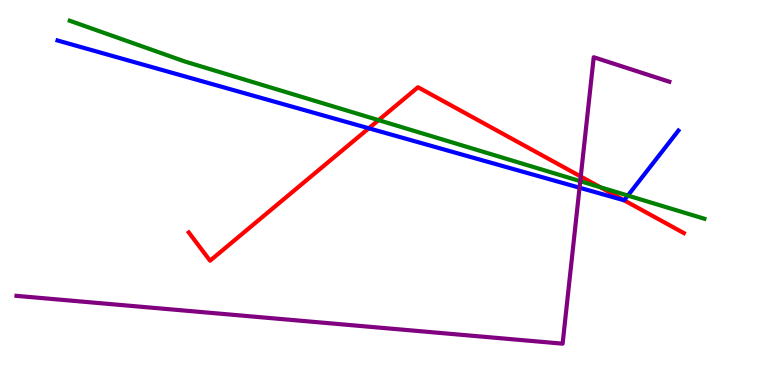[{'lines': ['blue', 'red'], 'intersections': [{'x': 4.76, 'y': 6.67}, {'x': 8.05, 'y': 4.8}]}, {'lines': ['green', 'red'], 'intersections': [{'x': 4.88, 'y': 6.88}, {'x': 7.75, 'y': 5.14}]}, {'lines': ['purple', 'red'], 'intersections': [{'x': 7.49, 'y': 5.42}]}, {'lines': ['blue', 'green'], 'intersections': [{'x': 8.1, 'y': 4.92}]}, {'lines': ['blue', 'purple'], 'intersections': [{'x': 7.48, 'y': 5.12}]}, {'lines': ['green', 'purple'], 'intersections': [{'x': 7.49, 'y': 5.29}]}]